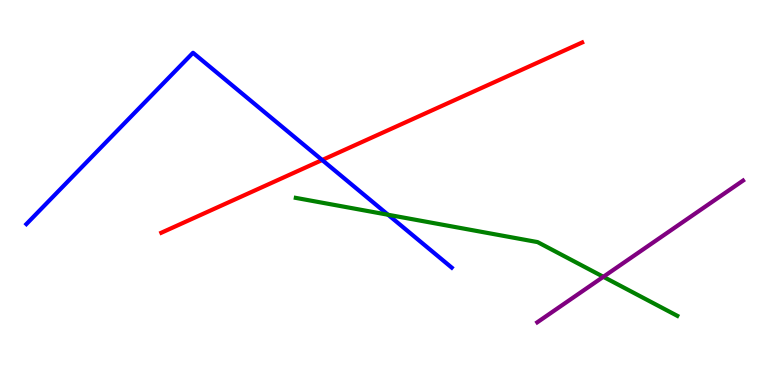[{'lines': ['blue', 'red'], 'intersections': [{'x': 4.16, 'y': 5.84}]}, {'lines': ['green', 'red'], 'intersections': []}, {'lines': ['purple', 'red'], 'intersections': []}, {'lines': ['blue', 'green'], 'intersections': [{'x': 5.01, 'y': 4.42}]}, {'lines': ['blue', 'purple'], 'intersections': []}, {'lines': ['green', 'purple'], 'intersections': [{'x': 7.79, 'y': 2.81}]}]